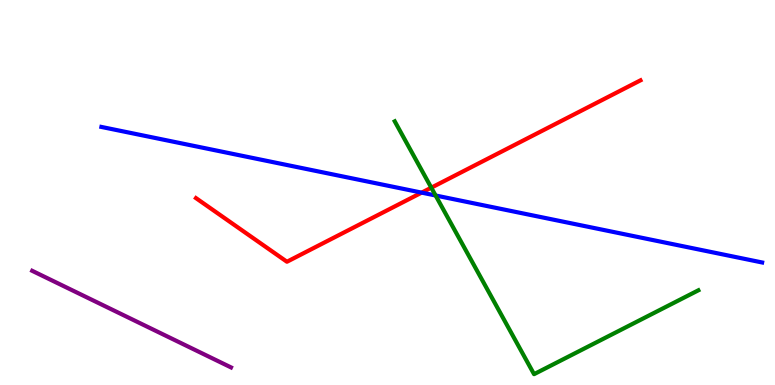[{'lines': ['blue', 'red'], 'intersections': [{'x': 5.44, 'y': 5.0}]}, {'lines': ['green', 'red'], 'intersections': [{'x': 5.57, 'y': 5.13}]}, {'lines': ['purple', 'red'], 'intersections': []}, {'lines': ['blue', 'green'], 'intersections': [{'x': 5.62, 'y': 4.92}]}, {'lines': ['blue', 'purple'], 'intersections': []}, {'lines': ['green', 'purple'], 'intersections': []}]